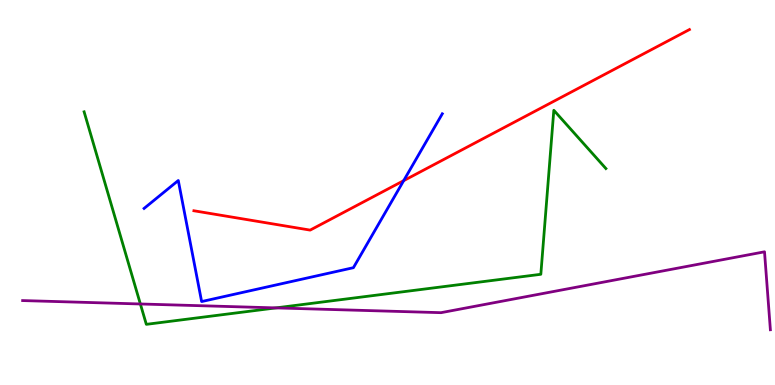[{'lines': ['blue', 'red'], 'intersections': [{'x': 5.21, 'y': 5.31}]}, {'lines': ['green', 'red'], 'intersections': []}, {'lines': ['purple', 'red'], 'intersections': []}, {'lines': ['blue', 'green'], 'intersections': []}, {'lines': ['blue', 'purple'], 'intersections': []}, {'lines': ['green', 'purple'], 'intersections': [{'x': 1.81, 'y': 2.1}, {'x': 3.56, 'y': 2.0}]}]